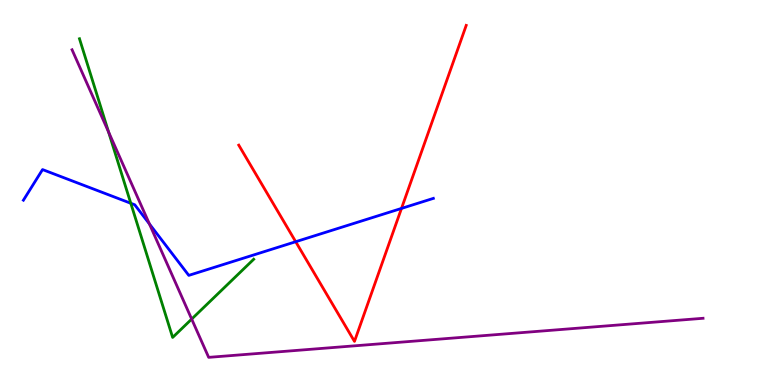[{'lines': ['blue', 'red'], 'intersections': [{'x': 3.82, 'y': 3.72}, {'x': 5.18, 'y': 4.59}]}, {'lines': ['green', 'red'], 'intersections': []}, {'lines': ['purple', 'red'], 'intersections': []}, {'lines': ['blue', 'green'], 'intersections': [{'x': 1.69, 'y': 4.72}]}, {'lines': ['blue', 'purple'], 'intersections': [{'x': 1.93, 'y': 4.18}]}, {'lines': ['green', 'purple'], 'intersections': [{'x': 1.4, 'y': 6.57}, {'x': 2.47, 'y': 1.71}]}]